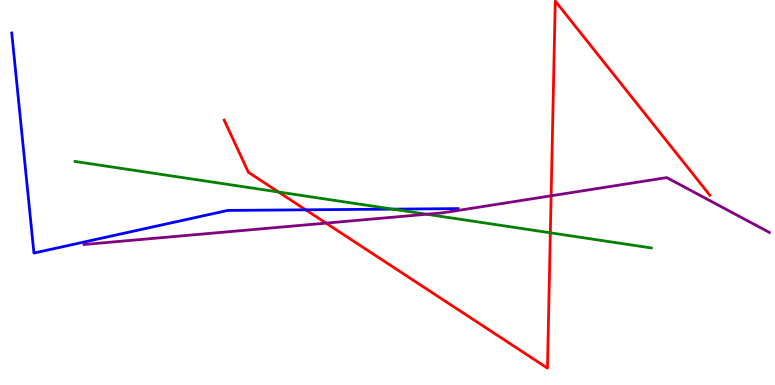[{'lines': ['blue', 'red'], 'intersections': [{'x': 3.94, 'y': 4.55}]}, {'lines': ['green', 'red'], 'intersections': [{'x': 3.59, 'y': 5.01}, {'x': 7.1, 'y': 3.95}]}, {'lines': ['purple', 'red'], 'intersections': [{'x': 4.21, 'y': 4.2}, {'x': 7.11, 'y': 4.91}]}, {'lines': ['blue', 'green'], 'intersections': [{'x': 5.07, 'y': 4.57}]}, {'lines': ['blue', 'purple'], 'intersections': []}, {'lines': ['green', 'purple'], 'intersections': [{'x': 5.5, 'y': 4.44}]}]